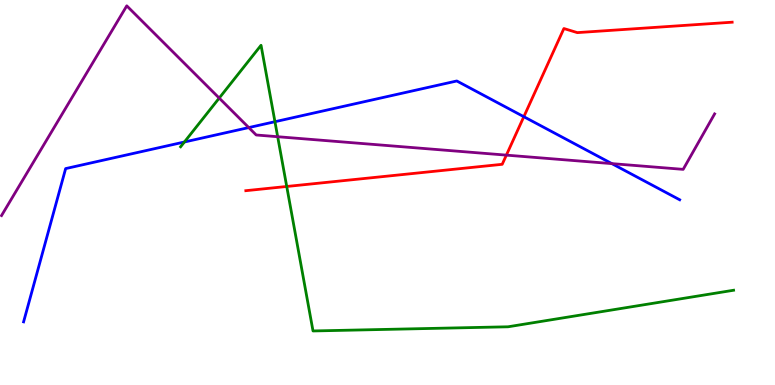[{'lines': ['blue', 'red'], 'intersections': [{'x': 6.76, 'y': 6.97}]}, {'lines': ['green', 'red'], 'intersections': [{'x': 3.7, 'y': 5.16}]}, {'lines': ['purple', 'red'], 'intersections': [{'x': 6.53, 'y': 5.97}]}, {'lines': ['blue', 'green'], 'intersections': [{'x': 2.38, 'y': 6.31}, {'x': 3.55, 'y': 6.84}]}, {'lines': ['blue', 'purple'], 'intersections': [{'x': 3.21, 'y': 6.69}, {'x': 7.89, 'y': 5.75}]}, {'lines': ['green', 'purple'], 'intersections': [{'x': 2.83, 'y': 7.45}, {'x': 3.58, 'y': 6.45}]}]